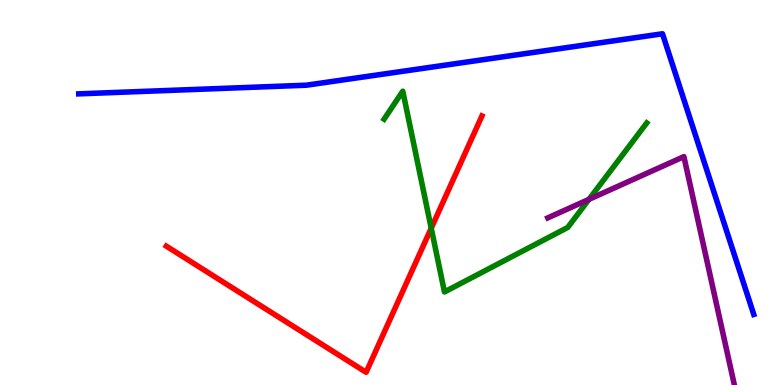[{'lines': ['blue', 'red'], 'intersections': []}, {'lines': ['green', 'red'], 'intersections': [{'x': 5.56, 'y': 4.07}]}, {'lines': ['purple', 'red'], 'intersections': []}, {'lines': ['blue', 'green'], 'intersections': []}, {'lines': ['blue', 'purple'], 'intersections': []}, {'lines': ['green', 'purple'], 'intersections': [{'x': 7.6, 'y': 4.82}]}]